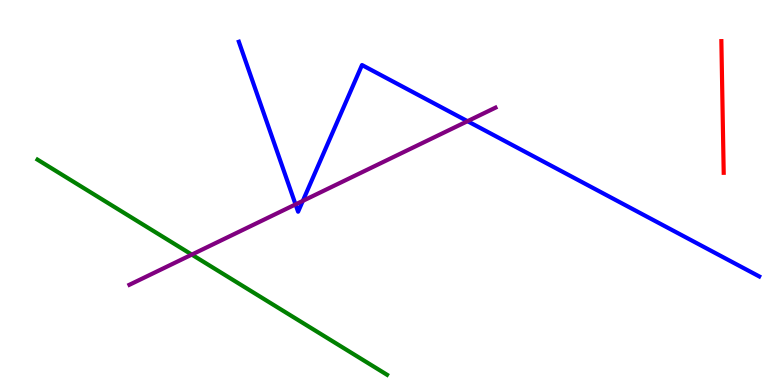[{'lines': ['blue', 'red'], 'intersections': []}, {'lines': ['green', 'red'], 'intersections': []}, {'lines': ['purple', 'red'], 'intersections': []}, {'lines': ['blue', 'green'], 'intersections': []}, {'lines': ['blue', 'purple'], 'intersections': [{'x': 3.81, 'y': 4.69}, {'x': 3.91, 'y': 4.78}, {'x': 6.03, 'y': 6.85}]}, {'lines': ['green', 'purple'], 'intersections': [{'x': 2.47, 'y': 3.39}]}]